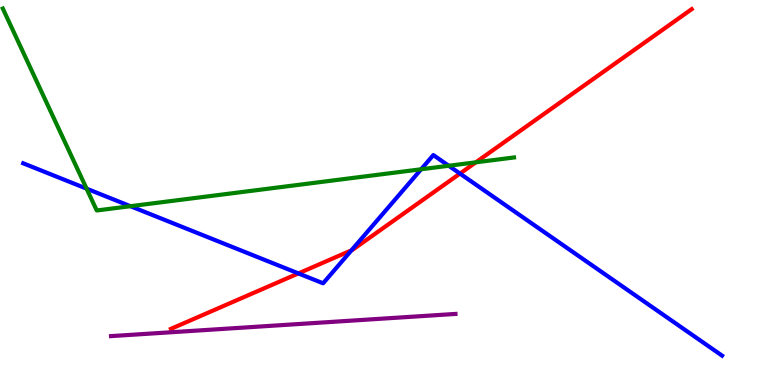[{'lines': ['blue', 'red'], 'intersections': [{'x': 3.85, 'y': 2.9}, {'x': 4.53, 'y': 3.5}, {'x': 5.94, 'y': 5.49}]}, {'lines': ['green', 'red'], 'intersections': [{'x': 6.14, 'y': 5.78}]}, {'lines': ['purple', 'red'], 'intersections': []}, {'lines': ['blue', 'green'], 'intersections': [{'x': 1.12, 'y': 5.1}, {'x': 1.68, 'y': 4.64}, {'x': 5.43, 'y': 5.6}, {'x': 5.79, 'y': 5.69}]}, {'lines': ['blue', 'purple'], 'intersections': []}, {'lines': ['green', 'purple'], 'intersections': []}]